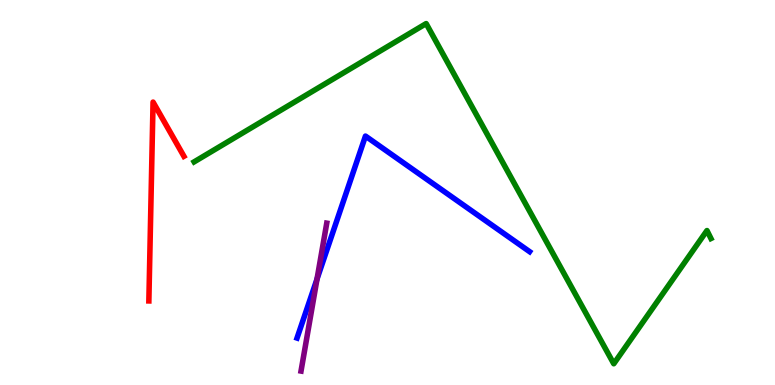[{'lines': ['blue', 'red'], 'intersections': []}, {'lines': ['green', 'red'], 'intersections': []}, {'lines': ['purple', 'red'], 'intersections': []}, {'lines': ['blue', 'green'], 'intersections': []}, {'lines': ['blue', 'purple'], 'intersections': [{'x': 4.09, 'y': 2.75}]}, {'lines': ['green', 'purple'], 'intersections': []}]